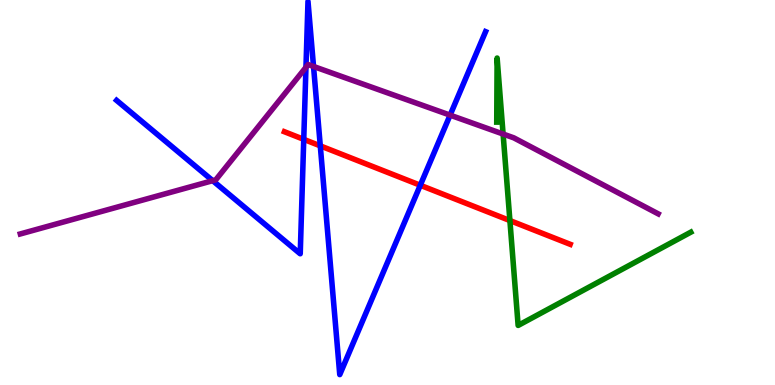[{'lines': ['blue', 'red'], 'intersections': [{'x': 3.92, 'y': 6.38}, {'x': 4.13, 'y': 6.21}, {'x': 5.42, 'y': 5.19}]}, {'lines': ['green', 'red'], 'intersections': [{'x': 6.58, 'y': 4.27}]}, {'lines': ['purple', 'red'], 'intersections': []}, {'lines': ['blue', 'green'], 'intersections': []}, {'lines': ['blue', 'purple'], 'intersections': [{'x': 2.74, 'y': 5.31}, {'x': 3.95, 'y': 8.25}, {'x': 4.05, 'y': 8.27}, {'x': 5.81, 'y': 7.01}]}, {'lines': ['green', 'purple'], 'intersections': [{'x': 6.49, 'y': 6.52}]}]